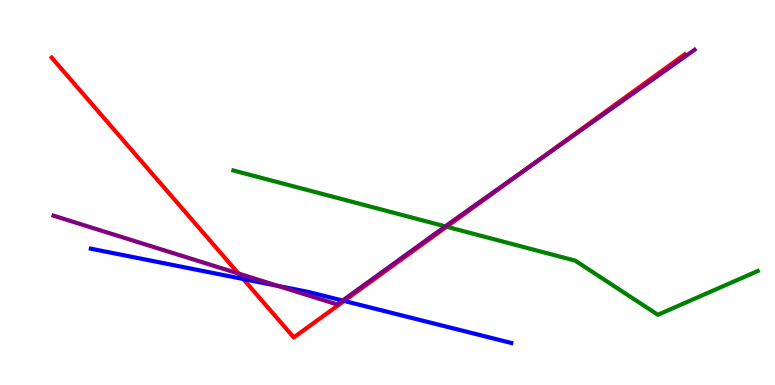[{'lines': ['blue', 'red'], 'intersections': [{'x': 3.14, 'y': 2.75}, {'x': 4.44, 'y': 2.18}]}, {'lines': ['green', 'red'], 'intersections': [{'x': 5.76, 'y': 4.11}]}, {'lines': ['purple', 'red'], 'intersections': [{'x': 3.08, 'y': 2.89}, {'x': 6.87, 'y': 5.72}]}, {'lines': ['blue', 'green'], 'intersections': []}, {'lines': ['blue', 'purple'], 'intersections': [{'x': 3.59, 'y': 2.57}, {'x': 4.42, 'y': 2.19}]}, {'lines': ['green', 'purple'], 'intersections': [{'x': 5.75, 'y': 4.12}]}]